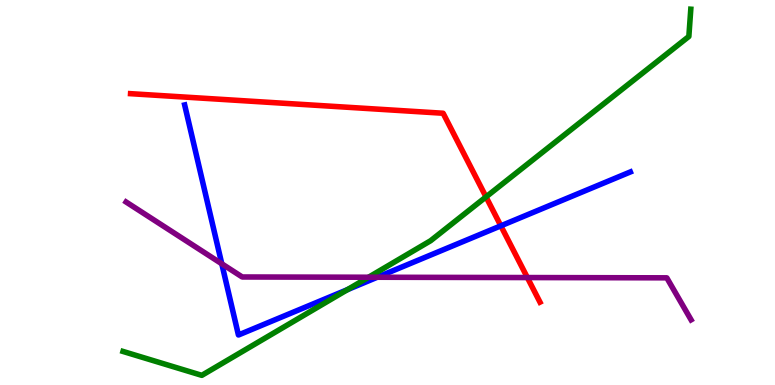[{'lines': ['blue', 'red'], 'intersections': [{'x': 6.46, 'y': 4.13}]}, {'lines': ['green', 'red'], 'intersections': [{'x': 6.27, 'y': 4.89}]}, {'lines': ['purple', 'red'], 'intersections': [{'x': 6.8, 'y': 2.79}]}, {'lines': ['blue', 'green'], 'intersections': [{'x': 4.48, 'y': 2.48}]}, {'lines': ['blue', 'purple'], 'intersections': [{'x': 2.86, 'y': 3.15}, {'x': 4.87, 'y': 2.8}]}, {'lines': ['green', 'purple'], 'intersections': [{'x': 4.76, 'y': 2.8}]}]